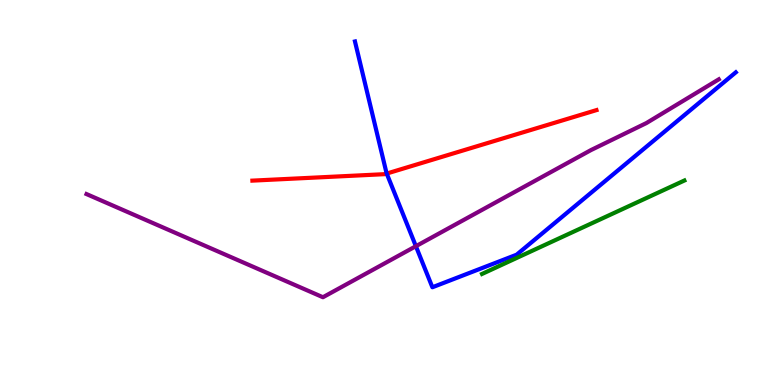[{'lines': ['blue', 'red'], 'intersections': [{'x': 4.99, 'y': 5.49}]}, {'lines': ['green', 'red'], 'intersections': []}, {'lines': ['purple', 'red'], 'intersections': []}, {'lines': ['blue', 'green'], 'intersections': []}, {'lines': ['blue', 'purple'], 'intersections': [{'x': 5.37, 'y': 3.61}]}, {'lines': ['green', 'purple'], 'intersections': []}]